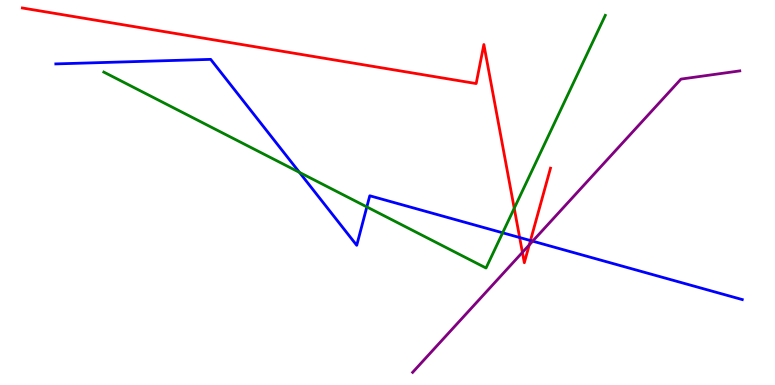[{'lines': ['blue', 'red'], 'intersections': [{'x': 6.71, 'y': 3.83}, {'x': 6.84, 'y': 3.75}]}, {'lines': ['green', 'red'], 'intersections': [{'x': 6.64, 'y': 4.59}]}, {'lines': ['purple', 'red'], 'intersections': [{'x': 6.74, 'y': 3.44}, {'x': 6.83, 'y': 3.64}]}, {'lines': ['blue', 'green'], 'intersections': [{'x': 3.86, 'y': 5.52}, {'x': 4.73, 'y': 4.63}, {'x': 6.49, 'y': 3.95}]}, {'lines': ['blue', 'purple'], 'intersections': [{'x': 6.87, 'y': 3.74}]}, {'lines': ['green', 'purple'], 'intersections': []}]